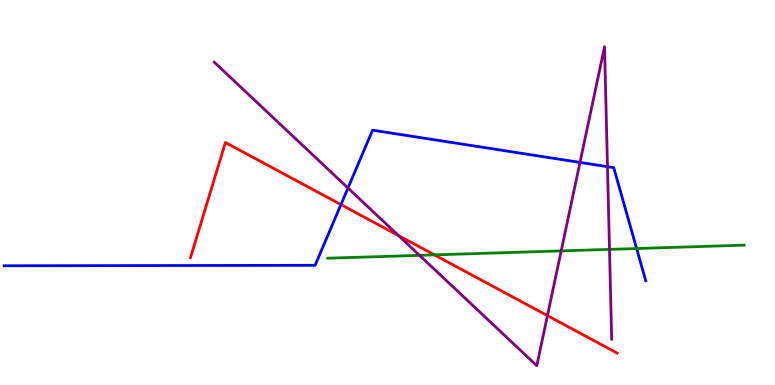[{'lines': ['blue', 'red'], 'intersections': [{'x': 4.4, 'y': 4.69}]}, {'lines': ['green', 'red'], 'intersections': [{'x': 5.61, 'y': 3.38}]}, {'lines': ['purple', 'red'], 'intersections': [{'x': 5.14, 'y': 3.88}, {'x': 7.06, 'y': 1.8}]}, {'lines': ['blue', 'green'], 'intersections': [{'x': 8.21, 'y': 3.54}]}, {'lines': ['blue', 'purple'], 'intersections': [{'x': 4.49, 'y': 5.12}, {'x': 7.48, 'y': 5.78}, {'x': 7.84, 'y': 5.67}]}, {'lines': ['green', 'purple'], 'intersections': [{'x': 5.41, 'y': 3.37}, {'x': 7.24, 'y': 3.48}, {'x': 7.86, 'y': 3.52}]}]